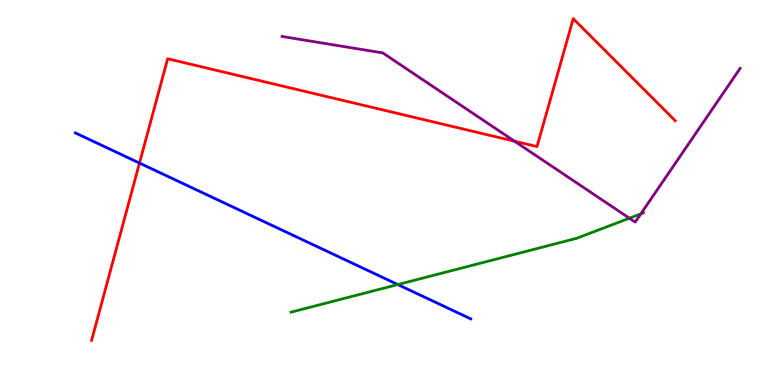[{'lines': ['blue', 'red'], 'intersections': [{'x': 1.8, 'y': 5.76}]}, {'lines': ['green', 'red'], 'intersections': []}, {'lines': ['purple', 'red'], 'intersections': [{'x': 6.64, 'y': 6.33}]}, {'lines': ['blue', 'green'], 'intersections': [{'x': 5.13, 'y': 2.61}]}, {'lines': ['blue', 'purple'], 'intersections': []}, {'lines': ['green', 'purple'], 'intersections': [{'x': 8.12, 'y': 4.33}, {'x': 8.27, 'y': 4.44}]}]